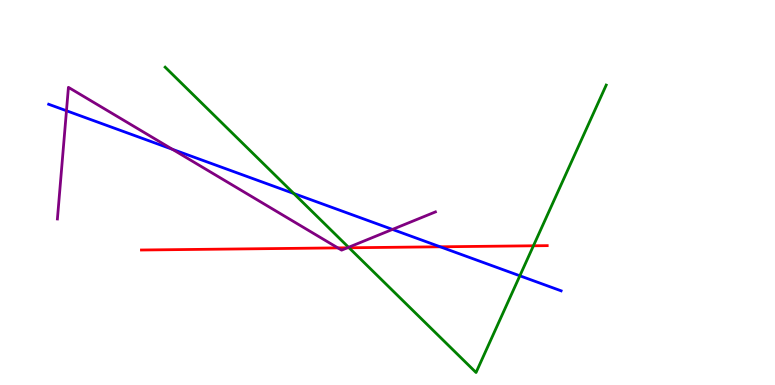[{'lines': ['blue', 'red'], 'intersections': [{'x': 5.68, 'y': 3.59}]}, {'lines': ['green', 'red'], 'intersections': [{'x': 4.5, 'y': 3.56}, {'x': 6.88, 'y': 3.62}]}, {'lines': ['purple', 'red'], 'intersections': [{'x': 4.36, 'y': 3.56}, {'x': 4.48, 'y': 3.56}]}, {'lines': ['blue', 'green'], 'intersections': [{'x': 3.79, 'y': 4.97}, {'x': 6.71, 'y': 2.84}]}, {'lines': ['blue', 'purple'], 'intersections': [{'x': 0.858, 'y': 7.12}, {'x': 2.22, 'y': 6.12}, {'x': 5.06, 'y': 4.04}]}, {'lines': ['green', 'purple'], 'intersections': [{'x': 4.5, 'y': 3.58}]}]